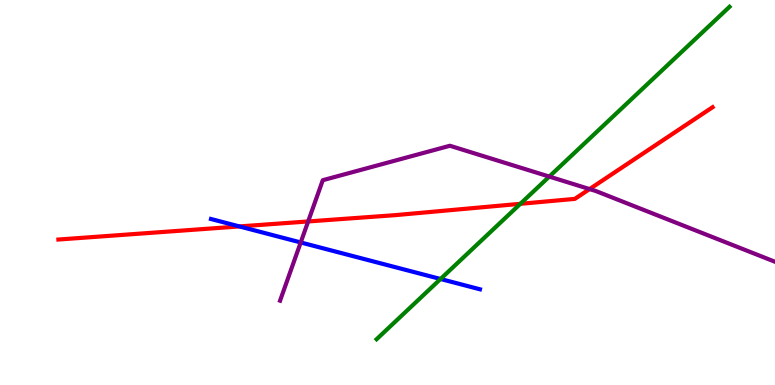[{'lines': ['blue', 'red'], 'intersections': [{'x': 3.09, 'y': 4.12}]}, {'lines': ['green', 'red'], 'intersections': [{'x': 6.71, 'y': 4.71}]}, {'lines': ['purple', 'red'], 'intersections': [{'x': 3.98, 'y': 4.25}, {'x': 7.61, 'y': 5.09}]}, {'lines': ['blue', 'green'], 'intersections': [{'x': 5.68, 'y': 2.75}]}, {'lines': ['blue', 'purple'], 'intersections': [{'x': 3.88, 'y': 3.7}]}, {'lines': ['green', 'purple'], 'intersections': [{'x': 7.09, 'y': 5.41}]}]